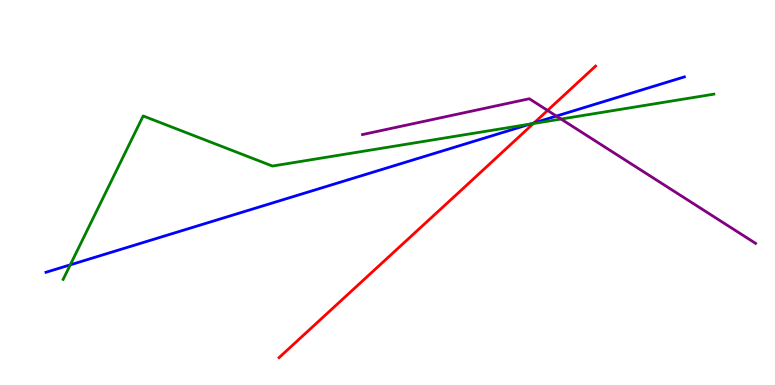[{'lines': ['blue', 'red'], 'intersections': [{'x': 6.89, 'y': 6.81}]}, {'lines': ['green', 'red'], 'intersections': [{'x': 6.88, 'y': 6.79}]}, {'lines': ['purple', 'red'], 'intersections': [{'x': 7.07, 'y': 7.13}]}, {'lines': ['blue', 'green'], 'intersections': [{'x': 0.907, 'y': 3.12}, {'x': 6.84, 'y': 6.78}]}, {'lines': ['blue', 'purple'], 'intersections': [{'x': 7.18, 'y': 6.99}]}, {'lines': ['green', 'purple'], 'intersections': [{'x': 7.24, 'y': 6.91}]}]